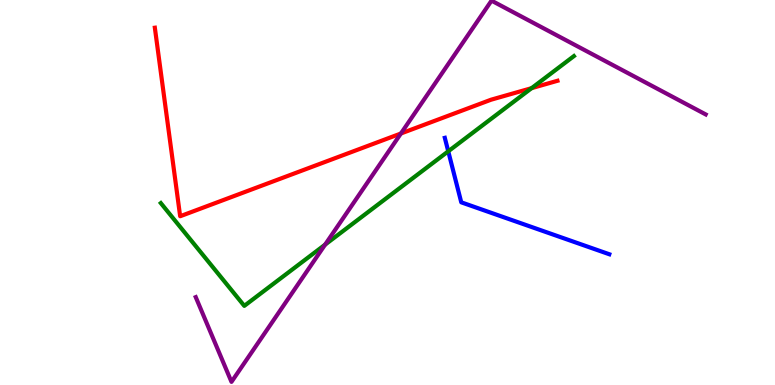[{'lines': ['blue', 'red'], 'intersections': []}, {'lines': ['green', 'red'], 'intersections': [{'x': 6.86, 'y': 7.71}]}, {'lines': ['purple', 'red'], 'intersections': [{'x': 5.17, 'y': 6.53}]}, {'lines': ['blue', 'green'], 'intersections': [{'x': 5.78, 'y': 6.07}]}, {'lines': ['blue', 'purple'], 'intersections': []}, {'lines': ['green', 'purple'], 'intersections': [{'x': 4.19, 'y': 3.65}]}]